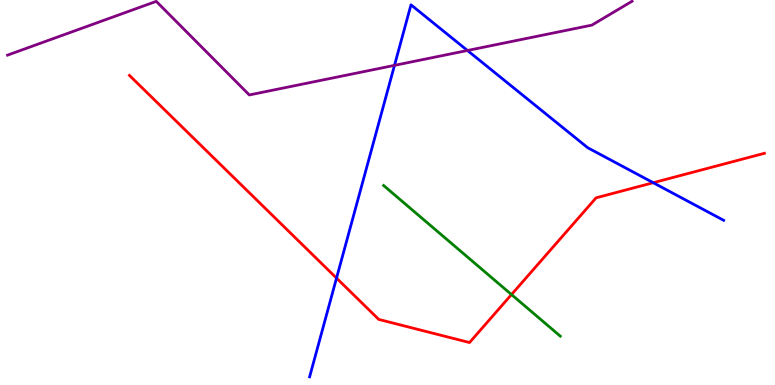[{'lines': ['blue', 'red'], 'intersections': [{'x': 4.34, 'y': 2.78}, {'x': 8.43, 'y': 5.25}]}, {'lines': ['green', 'red'], 'intersections': [{'x': 6.6, 'y': 2.35}]}, {'lines': ['purple', 'red'], 'intersections': []}, {'lines': ['blue', 'green'], 'intersections': []}, {'lines': ['blue', 'purple'], 'intersections': [{'x': 5.09, 'y': 8.3}, {'x': 6.03, 'y': 8.69}]}, {'lines': ['green', 'purple'], 'intersections': []}]